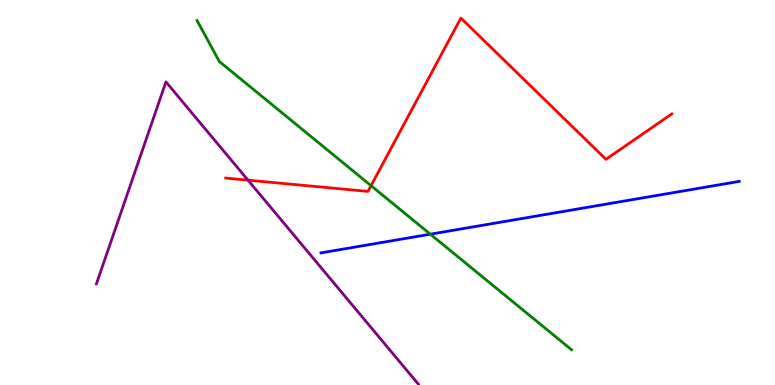[{'lines': ['blue', 'red'], 'intersections': []}, {'lines': ['green', 'red'], 'intersections': [{'x': 4.79, 'y': 5.18}]}, {'lines': ['purple', 'red'], 'intersections': [{'x': 3.2, 'y': 5.32}]}, {'lines': ['blue', 'green'], 'intersections': [{'x': 5.55, 'y': 3.92}]}, {'lines': ['blue', 'purple'], 'intersections': []}, {'lines': ['green', 'purple'], 'intersections': []}]